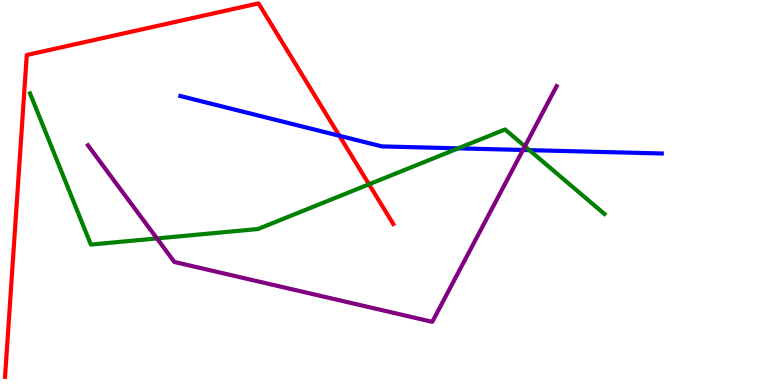[{'lines': ['blue', 'red'], 'intersections': [{'x': 4.38, 'y': 6.47}]}, {'lines': ['green', 'red'], 'intersections': [{'x': 4.76, 'y': 5.21}]}, {'lines': ['purple', 'red'], 'intersections': []}, {'lines': ['blue', 'green'], 'intersections': [{'x': 5.91, 'y': 6.15}, {'x': 6.83, 'y': 6.1}]}, {'lines': ['blue', 'purple'], 'intersections': [{'x': 6.75, 'y': 6.1}]}, {'lines': ['green', 'purple'], 'intersections': [{'x': 2.02, 'y': 3.81}, {'x': 6.77, 'y': 6.2}]}]